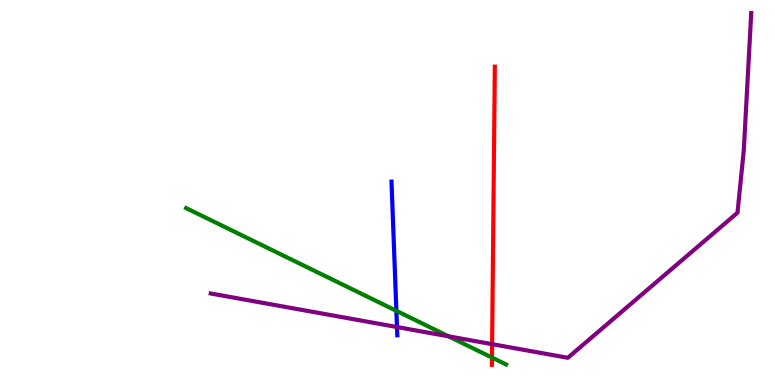[{'lines': ['blue', 'red'], 'intersections': []}, {'lines': ['green', 'red'], 'intersections': [{'x': 6.35, 'y': 0.713}]}, {'lines': ['purple', 'red'], 'intersections': [{'x': 6.35, 'y': 1.06}]}, {'lines': ['blue', 'green'], 'intersections': [{'x': 5.11, 'y': 1.93}]}, {'lines': ['blue', 'purple'], 'intersections': [{'x': 5.12, 'y': 1.51}]}, {'lines': ['green', 'purple'], 'intersections': [{'x': 5.79, 'y': 1.26}]}]